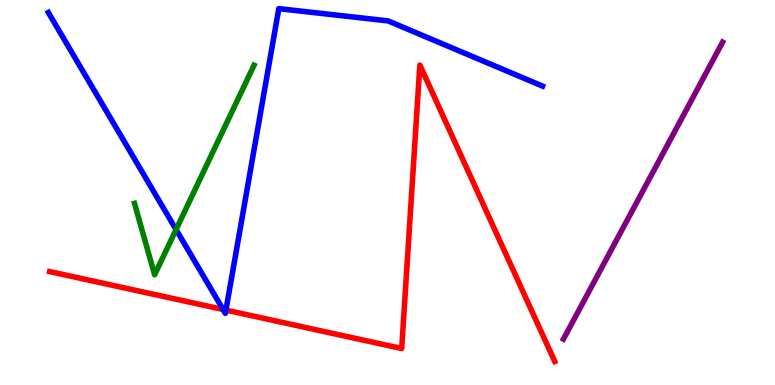[{'lines': ['blue', 'red'], 'intersections': [{'x': 2.88, 'y': 1.96}, {'x': 2.92, 'y': 1.95}]}, {'lines': ['green', 'red'], 'intersections': []}, {'lines': ['purple', 'red'], 'intersections': []}, {'lines': ['blue', 'green'], 'intersections': [{'x': 2.27, 'y': 4.04}]}, {'lines': ['blue', 'purple'], 'intersections': []}, {'lines': ['green', 'purple'], 'intersections': []}]